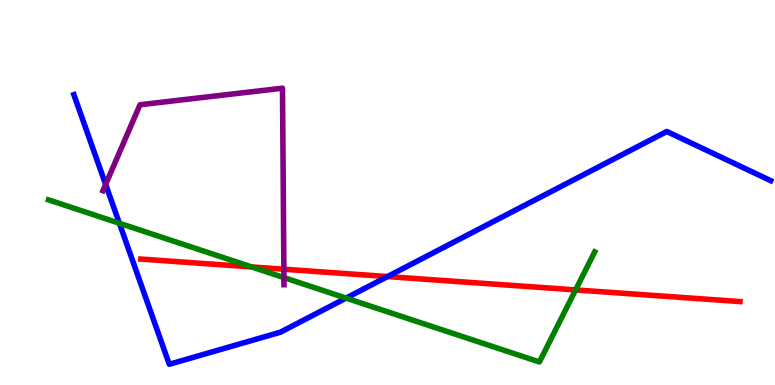[{'lines': ['blue', 'red'], 'intersections': [{'x': 5.0, 'y': 2.82}]}, {'lines': ['green', 'red'], 'intersections': [{'x': 3.25, 'y': 3.07}, {'x': 7.43, 'y': 2.47}]}, {'lines': ['purple', 'red'], 'intersections': [{'x': 3.66, 'y': 3.01}]}, {'lines': ['blue', 'green'], 'intersections': [{'x': 1.54, 'y': 4.2}, {'x': 4.47, 'y': 2.26}]}, {'lines': ['blue', 'purple'], 'intersections': [{'x': 1.36, 'y': 5.21}]}, {'lines': ['green', 'purple'], 'intersections': [{'x': 3.66, 'y': 2.79}]}]